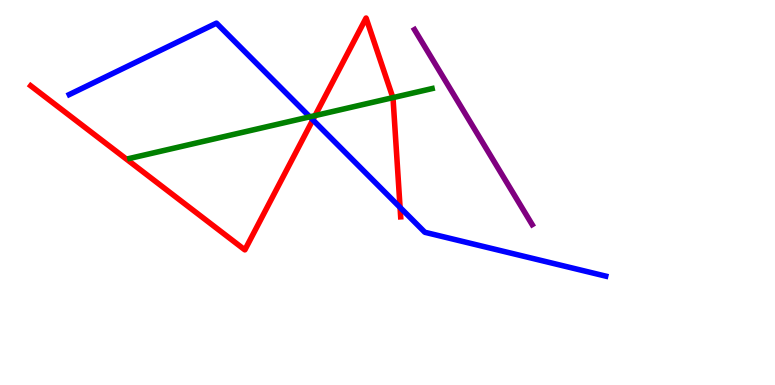[{'lines': ['blue', 'red'], 'intersections': [{'x': 4.04, 'y': 6.89}, {'x': 5.16, 'y': 4.61}]}, {'lines': ['green', 'red'], 'intersections': [{'x': 4.07, 'y': 7.0}, {'x': 5.07, 'y': 7.46}]}, {'lines': ['purple', 'red'], 'intersections': []}, {'lines': ['blue', 'green'], 'intersections': [{'x': 4.0, 'y': 6.97}]}, {'lines': ['blue', 'purple'], 'intersections': []}, {'lines': ['green', 'purple'], 'intersections': []}]